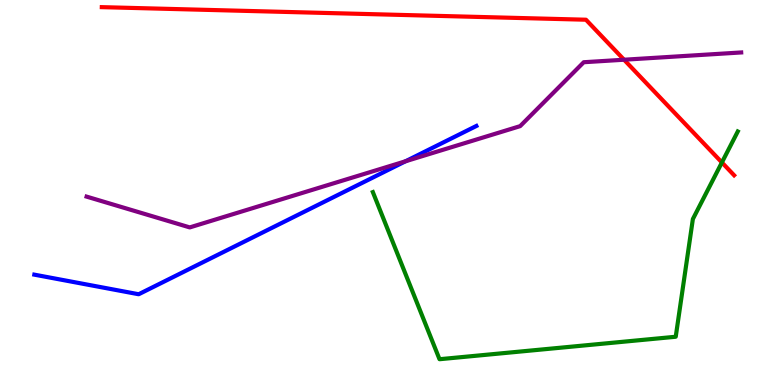[{'lines': ['blue', 'red'], 'intersections': []}, {'lines': ['green', 'red'], 'intersections': [{'x': 9.31, 'y': 5.78}]}, {'lines': ['purple', 'red'], 'intersections': [{'x': 8.05, 'y': 8.45}]}, {'lines': ['blue', 'green'], 'intersections': []}, {'lines': ['blue', 'purple'], 'intersections': [{'x': 5.23, 'y': 5.81}]}, {'lines': ['green', 'purple'], 'intersections': []}]